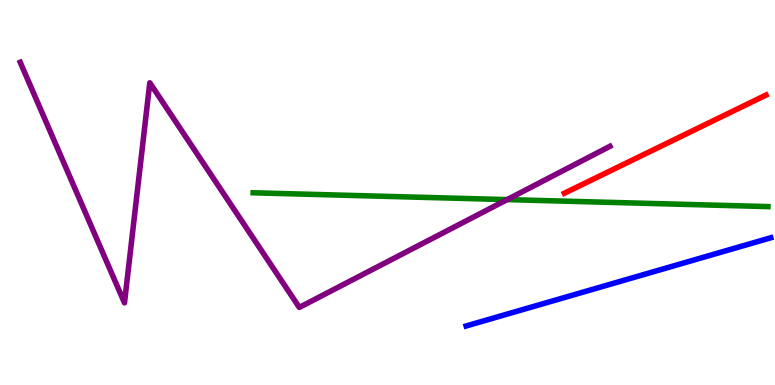[{'lines': ['blue', 'red'], 'intersections': []}, {'lines': ['green', 'red'], 'intersections': []}, {'lines': ['purple', 'red'], 'intersections': []}, {'lines': ['blue', 'green'], 'intersections': []}, {'lines': ['blue', 'purple'], 'intersections': []}, {'lines': ['green', 'purple'], 'intersections': [{'x': 6.54, 'y': 4.82}]}]